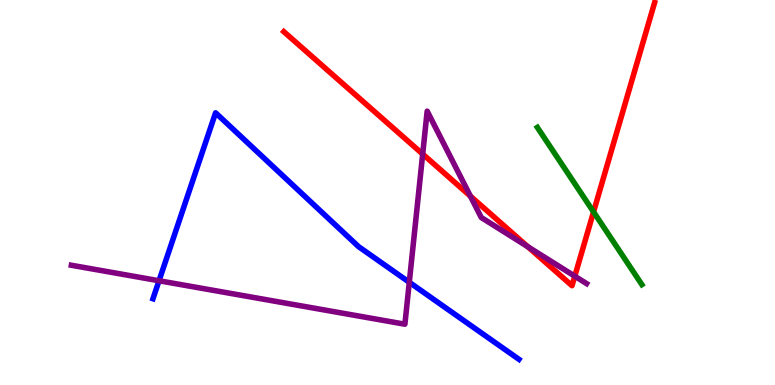[{'lines': ['blue', 'red'], 'intersections': []}, {'lines': ['green', 'red'], 'intersections': [{'x': 7.66, 'y': 4.5}]}, {'lines': ['purple', 'red'], 'intersections': [{'x': 5.45, 'y': 6.0}, {'x': 6.07, 'y': 4.91}, {'x': 6.81, 'y': 3.59}, {'x': 7.42, 'y': 2.83}]}, {'lines': ['blue', 'green'], 'intersections': []}, {'lines': ['blue', 'purple'], 'intersections': [{'x': 2.05, 'y': 2.71}, {'x': 5.28, 'y': 2.67}]}, {'lines': ['green', 'purple'], 'intersections': []}]